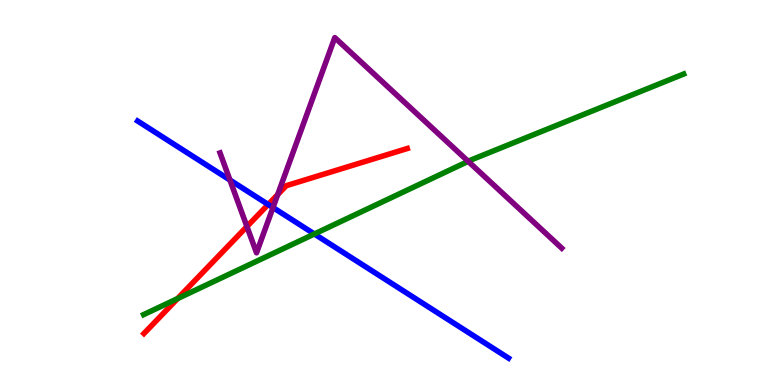[{'lines': ['blue', 'red'], 'intersections': [{'x': 3.46, 'y': 4.69}]}, {'lines': ['green', 'red'], 'intersections': [{'x': 2.29, 'y': 2.24}]}, {'lines': ['purple', 'red'], 'intersections': [{'x': 3.19, 'y': 4.12}, {'x': 3.58, 'y': 4.95}]}, {'lines': ['blue', 'green'], 'intersections': [{'x': 4.06, 'y': 3.92}]}, {'lines': ['blue', 'purple'], 'intersections': [{'x': 2.97, 'y': 5.32}, {'x': 3.52, 'y': 4.61}]}, {'lines': ['green', 'purple'], 'intersections': [{'x': 6.04, 'y': 5.81}]}]